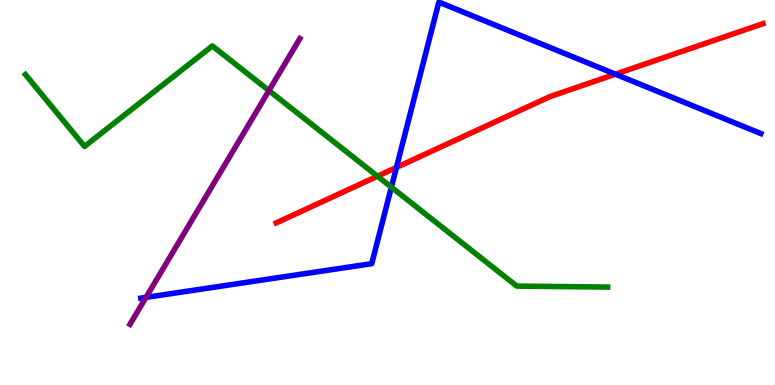[{'lines': ['blue', 'red'], 'intersections': [{'x': 5.12, 'y': 5.65}, {'x': 7.94, 'y': 8.07}]}, {'lines': ['green', 'red'], 'intersections': [{'x': 4.87, 'y': 5.42}]}, {'lines': ['purple', 'red'], 'intersections': []}, {'lines': ['blue', 'green'], 'intersections': [{'x': 5.05, 'y': 5.14}]}, {'lines': ['blue', 'purple'], 'intersections': [{'x': 1.88, 'y': 2.28}]}, {'lines': ['green', 'purple'], 'intersections': [{'x': 3.47, 'y': 7.65}]}]